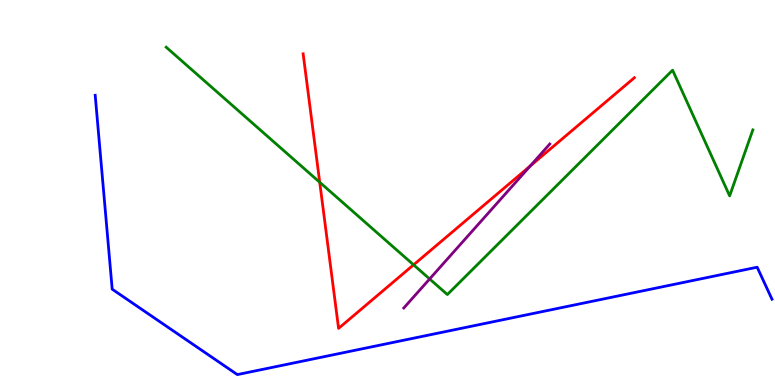[{'lines': ['blue', 'red'], 'intersections': []}, {'lines': ['green', 'red'], 'intersections': [{'x': 4.13, 'y': 5.27}, {'x': 5.34, 'y': 3.12}]}, {'lines': ['purple', 'red'], 'intersections': [{'x': 6.84, 'y': 5.69}]}, {'lines': ['blue', 'green'], 'intersections': []}, {'lines': ['blue', 'purple'], 'intersections': []}, {'lines': ['green', 'purple'], 'intersections': [{'x': 5.54, 'y': 2.75}]}]